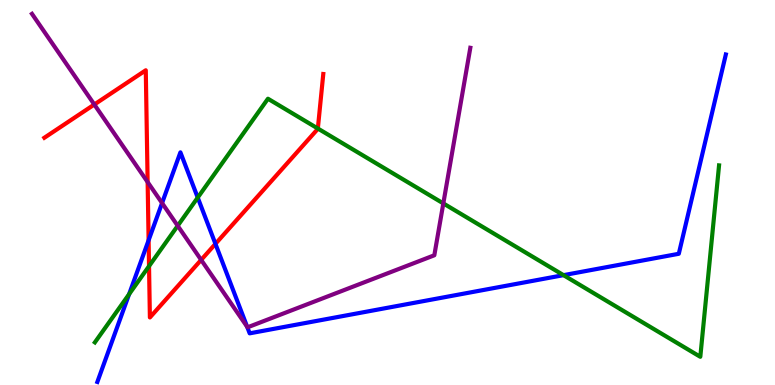[{'lines': ['blue', 'red'], 'intersections': [{'x': 1.92, 'y': 3.76}, {'x': 2.78, 'y': 3.67}]}, {'lines': ['green', 'red'], 'intersections': [{'x': 1.92, 'y': 3.09}, {'x': 4.1, 'y': 6.66}]}, {'lines': ['purple', 'red'], 'intersections': [{'x': 1.22, 'y': 7.29}, {'x': 1.9, 'y': 5.27}, {'x': 2.6, 'y': 3.25}]}, {'lines': ['blue', 'green'], 'intersections': [{'x': 1.67, 'y': 2.36}, {'x': 2.55, 'y': 4.87}, {'x': 7.27, 'y': 2.85}]}, {'lines': ['blue', 'purple'], 'intersections': [{'x': 2.09, 'y': 4.73}, {'x': 3.19, 'y': 1.51}]}, {'lines': ['green', 'purple'], 'intersections': [{'x': 2.29, 'y': 4.14}, {'x': 5.72, 'y': 4.72}]}]